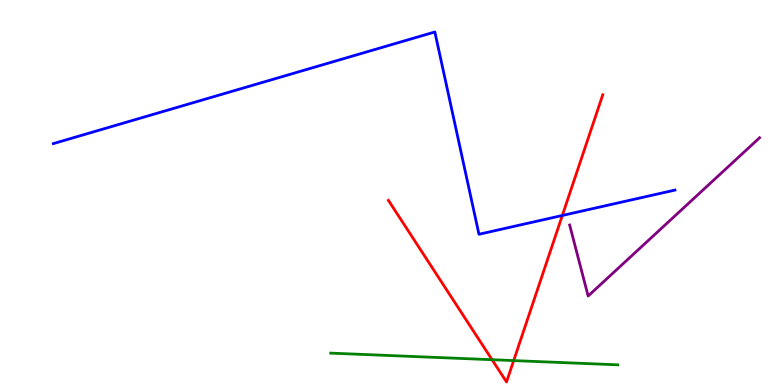[{'lines': ['blue', 'red'], 'intersections': [{'x': 7.26, 'y': 4.4}]}, {'lines': ['green', 'red'], 'intersections': [{'x': 6.35, 'y': 0.657}, {'x': 6.63, 'y': 0.634}]}, {'lines': ['purple', 'red'], 'intersections': []}, {'lines': ['blue', 'green'], 'intersections': []}, {'lines': ['blue', 'purple'], 'intersections': []}, {'lines': ['green', 'purple'], 'intersections': []}]